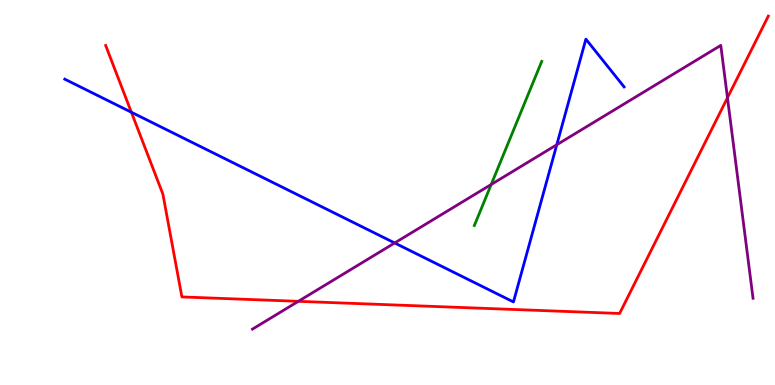[{'lines': ['blue', 'red'], 'intersections': [{'x': 1.7, 'y': 7.08}]}, {'lines': ['green', 'red'], 'intersections': []}, {'lines': ['purple', 'red'], 'intersections': [{'x': 3.85, 'y': 2.17}, {'x': 9.39, 'y': 7.46}]}, {'lines': ['blue', 'green'], 'intersections': []}, {'lines': ['blue', 'purple'], 'intersections': [{'x': 5.09, 'y': 3.69}, {'x': 7.18, 'y': 6.24}]}, {'lines': ['green', 'purple'], 'intersections': [{'x': 6.34, 'y': 5.21}]}]